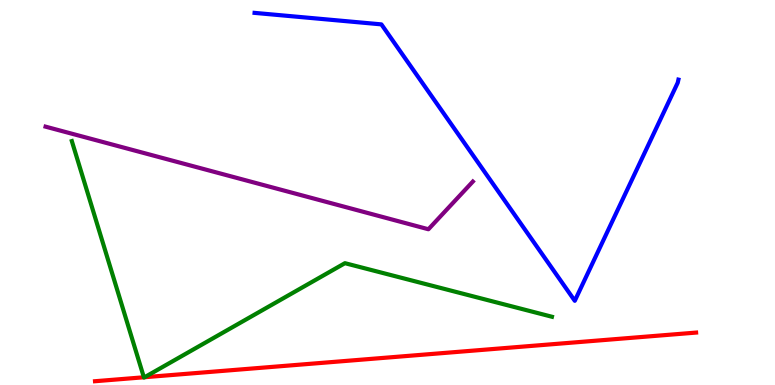[{'lines': ['blue', 'red'], 'intersections': []}, {'lines': ['green', 'red'], 'intersections': [{'x': 1.86, 'y': 0.201}, {'x': 1.87, 'y': 0.202}]}, {'lines': ['purple', 'red'], 'intersections': []}, {'lines': ['blue', 'green'], 'intersections': []}, {'lines': ['blue', 'purple'], 'intersections': []}, {'lines': ['green', 'purple'], 'intersections': []}]